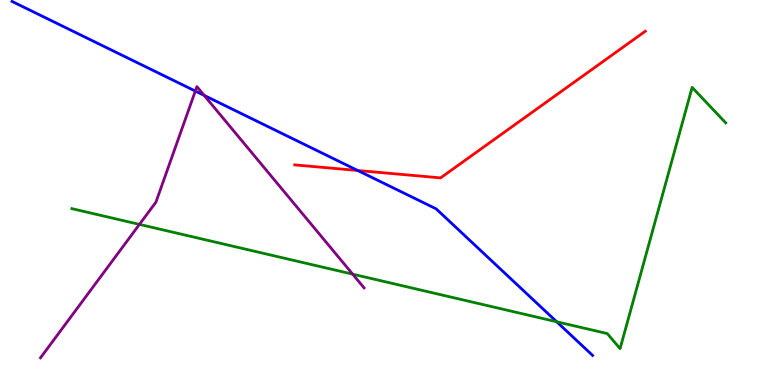[{'lines': ['blue', 'red'], 'intersections': [{'x': 4.62, 'y': 5.57}]}, {'lines': ['green', 'red'], 'intersections': []}, {'lines': ['purple', 'red'], 'intersections': []}, {'lines': ['blue', 'green'], 'intersections': [{'x': 7.18, 'y': 1.64}]}, {'lines': ['blue', 'purple'], 'intersections': [{'x': 2.52, 'y': 7.63}, {'x': 2.63, 'y': 7.52}]}, {'lines': ['green', 'purple'], 'intersections': [{'x': 1.8, 'y': 4.17}, {'x': 4.55, 'y': 2.88}]}]